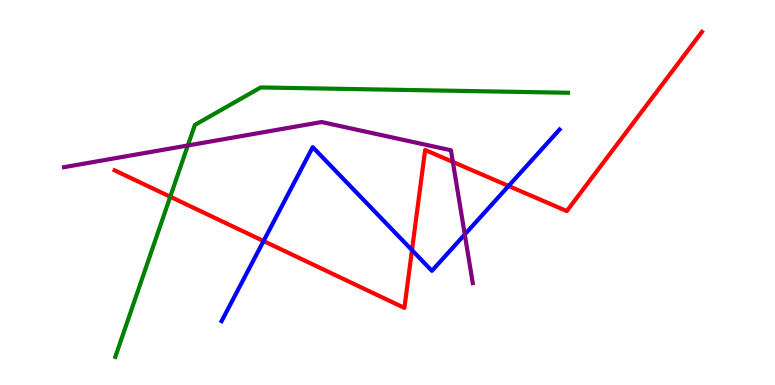[{'lines': ['blue', 'red'], 'intersections': [{'x': 3.4, 'y': 3.74}, {'x': 5.32, 'y': 3.5}, {'x': 6.56, 'y': 5.17}]}, {'lines': ['green', 'red'], 'intersections': [{'x': 2.2, 'y': 4.89}]}, {'lines': ['purple', 'red'], 'intersections': [{'x': 5.84, 'y': 5.79}]}, {'lines': ['blue', 'green'], 'intersections': []}, {'lines': ['blue', 'purple'], 'intersections': [{'x': 6.0, 'y': 3.91}]}, {'lines': ['green', 'purple'], 'intersections': [{'x': 2.42, 'y': 6.22}]}]